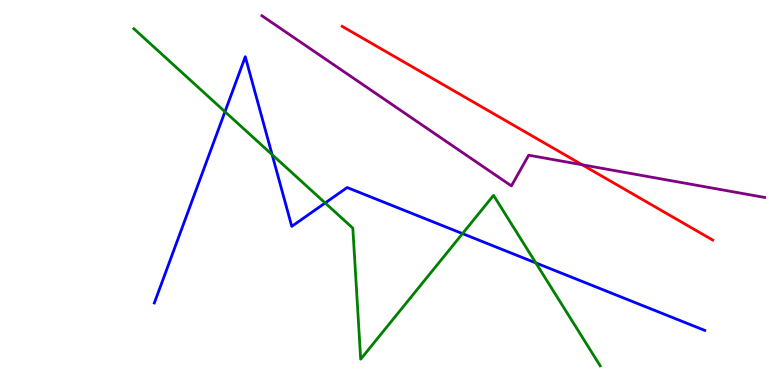[{'lines': ['blue', 'red'], 'intersections': []}, {'lines': ['green', 'red'], 'intersections': []}, {'lines': ['purple', 'red'], 'intersections': [{'x': 7.51, 'y': 5.72}]}, {'lines': ['blue', 'green'], 'intersections': [{'x': 2.9, 'y': 7.1}, {'x': 3.51, 'y': 5.98}, {'x': 4.2, 'y': 4.73}, {'x': 5.97, 'y': 3.93}, {'x': 6.91, 'y': 3.17}]}, {'lines': ['blue', 'purple'], 'intersections': []}, {'lines': ['green', 'purple'], 'intersections': []}]